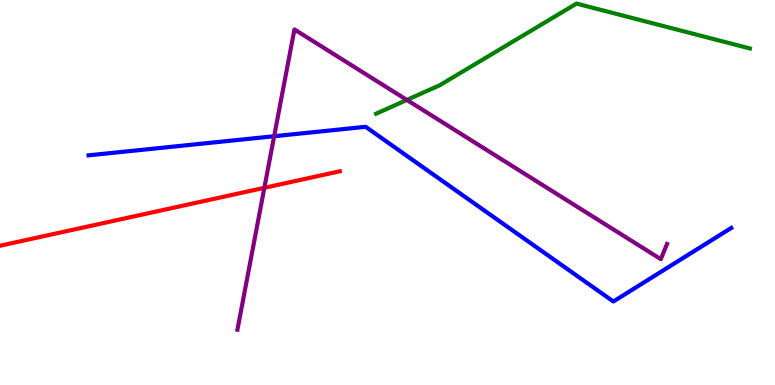[{'lines': ['blue', 'red'], 'intersections': []}, {'lines': ['green', 'red'], 'intersections': []}, {'lines': ['purple', 'red'], 'intersections': [{'x': 3.41, 'y': 5.12}]}, {'lines': ['blue', 'green'], 'intersections': []}, {'lines': ['blue', 'purple'], 'intersections': [{'x': 3.54, 'y': 6.46}]}, {'lines': ['green', 'purple'], 'intersections': [{'x': 5.25, 'y': 7.4}]}]